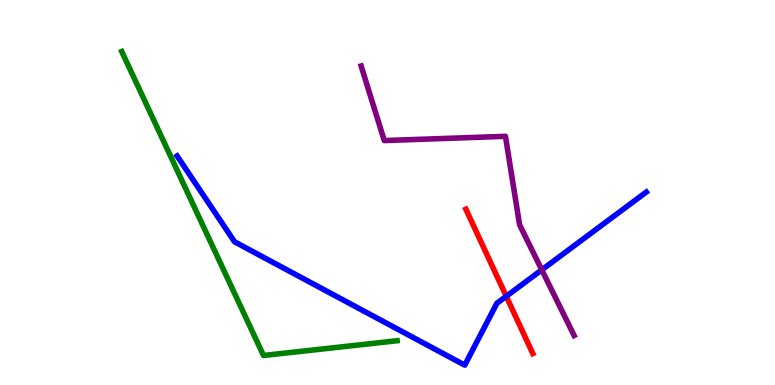[{'lines': ['blue', 'red'], 'intersections': [{'x': 6.53, 'y': 2.3}]}, {'lines': ['green', 'red'], 'intersections': []}, {'lines': ['purple', 'red'], 'intersections': []}, {'lines': ['blue', 'green'], 'intersections': []}, {'lines': ['blue', 'purple'], 'intersections': [{'x': 6.99, 'y': 2.99}]}, {'lines': ['green', 'purple'], 'intersections': []}]